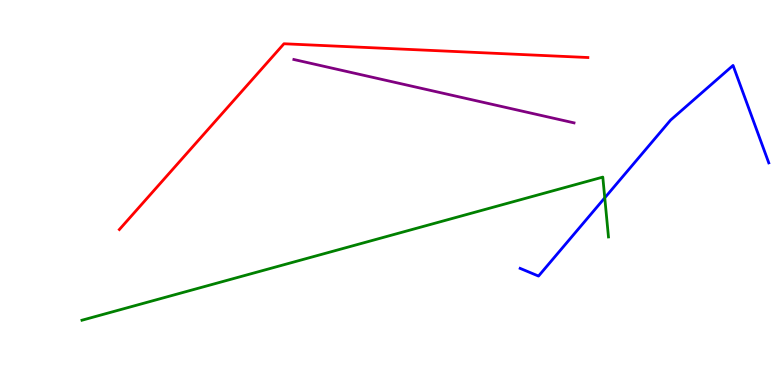[{'lines': ['blue', 'red'], 'intersections': []}, {'lines': ['green', 'red'], 'intersections': []}, {'lines': ['purple', 'red'], 'intersections': []}, {'lines': ['blue', 'green'], 'intersections': [{'x': 7.8, 'y': 4.86}]}, {'lines': ['blue', 'purple'], 'intersections': []}, {'lines': ['green', 'purple'], 'intersections': []}]